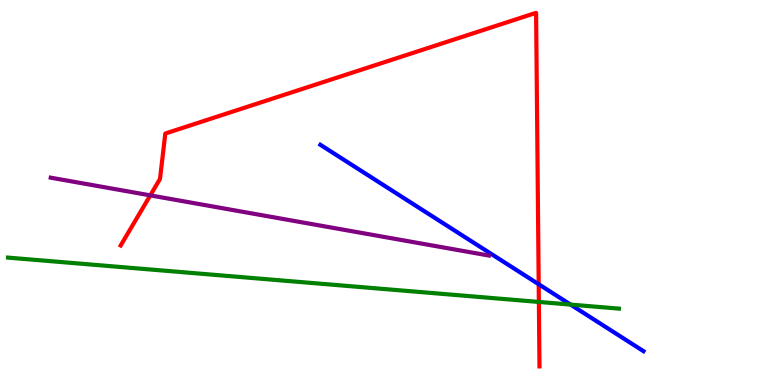[{'lines': ['blue', 'red'], 'intersections': [{'x': 6.95, 'y': 2.62}]}, {'lines': ['green', 'red'], 'intersections': [{'x': 6.95, 'y': 2.16}]}, {'lines': ['purple', 'red'], 'intersections': [{'x': 1.94, 'y': 4.93}]}, {'lines': ['blue', 'green'], 'intersections': [{'x': 7.36, 'y': 2.09}]}, {'lines': ['blue', 'purple'], 'intersections': []}, {'lines': ['green', 'purple'], 'intersections': []}]